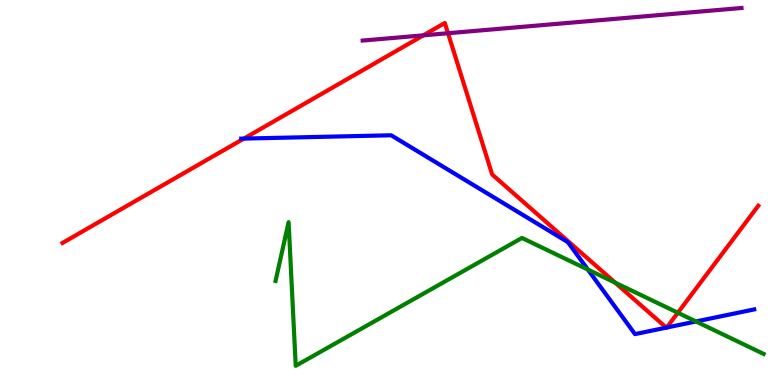[{'lines': ['blue', 'red'], 'intersections': [{'x': 3.15, 'y': 6.4}, {'x': 8.6, 'y': 1.49}, {'x': 8.6, 'y': 1.49}]}, {'lines': ['green', 'red'], 'intersections': [{'x': 7.94, 'y': 2.66}, {'x': 8.75, 'y': 1.88}]}, {'lines': ['purple', 'red'], 'intersections': [{'x': 5.46, 'y': 9.08}, {'x': 5.78, 'y': 9.14}]}, {'lines': ['blue', 'green'], 'intersections': [{'x': 7.59, 'y': 3.0}, {'x': 8.98, 'y': 1.65}]}, {'lines': ['blue', 'purple'], 'intersections': []}, {'lines': ['green', 'purple'], 'intersections': []}]